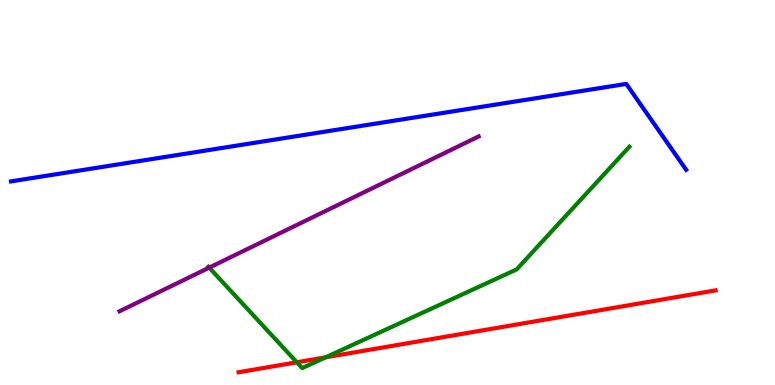[{'lines': ['blue', 'red'], 'intersections': []}, {'lines': ['green', 'red'], 'intersections': [{'x': 3.83, 'y': 0.59}, {'x': 4.2, 'y': 0.719}]}, {'lines': ['purple', 'red'], 'intersections': []}, {'lines': ['blue', 'green'], 'intersections': []}, {'lines': ['blue', 'purple'], 'intersections': []}, {'lines': ['green', 'purple'], 'intersections': [{'x': 2.7, 'y': 3.05}]}]